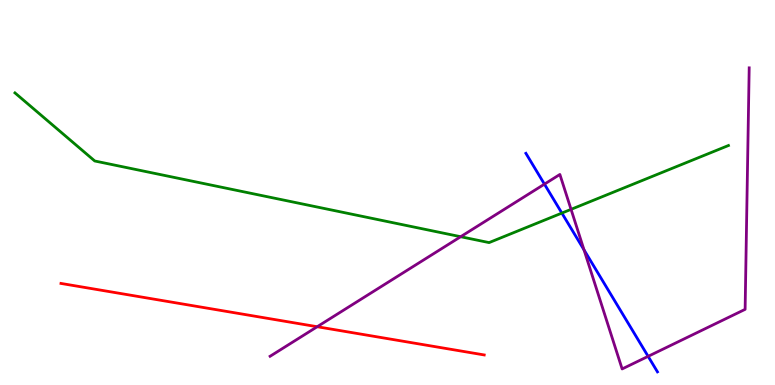[{'lines': ['blue', 'red'], 'intersections': []}, {'lines': ['green', 'red'], 'intersections': []}, {'lines': ['purple', 'red'], 'intersections': [{'x': 4.09, 'y': 1.51}]}, {'lines': ['blue', 'green'], 'intersections': [{'x': 7.25, 'y': 4.47}]}, {'lines': ['blue', 'purple'], 'intersections': [{'x': 7.03, 'y': 5.22}, {'x': 7.54, 'y': 3.51}, {'x': 8.36, 'y': 0.744}]}, {'lines': ['green', 'purple'], 'intersections': [{'x': 5.94, 'y': 3.85}, {'x': 7.37, 'y': 4.56}]}]